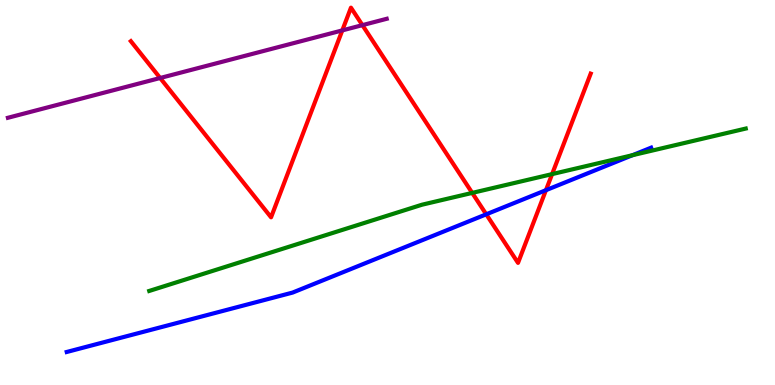[{'lines': ['blue', 'red'], 'intersections': [{'x': 6.27, 'y': 4.43}, {'x': 7.04, 'y': 5.06}]}, {'lines': ['green', 'red'], 'intersections': [{'x': 6.09, 'y': 4.99}, {'x': 7.12, 'y': 5.48}]}, {'lines': ['purple', 'red'], 'intersections': [{'x': 2.07, 'y': 7.97}, {'x': 4.42, 'y': 9.21}, {'x': 4.68, 'y': 9.35}]}, {'lines': ['blue', 'green'], 'intersections': [{'x': 8.16, 'y': 5.97}]}, {'lines': ['blue', 'purple'], 'intersections': []}, {'lines': ['green', 'purple'], 'intersections': []}]